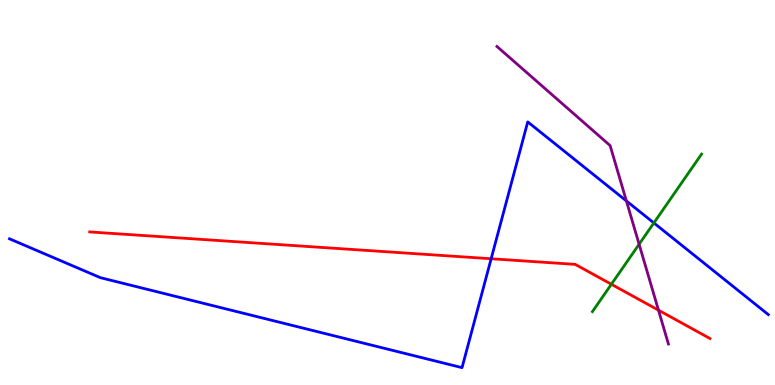[{'lines': ['blue', 'red'], 'intersections': [{'x': 6.34, 'y': 3.28}]}, {'lines': ['green', 'red'], 'intersections': [{'x': 7.89, 'y': 2.62}]}, {'lines': ['purple', 'red'], 'intersections': [{'x': 8.5, 'y': 1.94}]}, {'lines': ['blue', 'green'], 'intersections': [{'x': 8.44, 'y': 4.21}]}, {'lines': ['blue', 'purple'], 'intersections': [{'x': 8.08, 'y': 4.78}]}, {'lines': ['green', 'purple'], 'intersections': [{'x': 8.25, 'y': 3.66}]}]